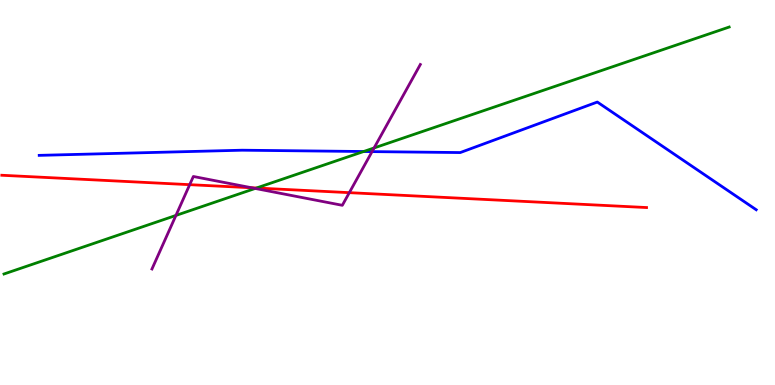[{'lines': ['blue', 'red'], 'intersections': []}, {'lines': ['green', 'red'], 'intersections': [{'x': 3.31, 'y': 5.12}]}, {'lines': ['purple', 'red'], 'intersections': [{'x': 2.45, 'y': 5.2}, {'x': 3.25, 'y': 5.12}, {'x': 4.51, 'y': 5.0}]}, {'lines': ['blue', 'green'], 'intersections': [{'x': 4.69, 'y': 6.06}]}, {'lines': ['blue', 'purple'], 'intersections': [{'x': 4.8, 'y': 6.06}]}, {'lines': ['green', 'purple'], 'intersections': [{'x': 2.27, 'y': 4.4}, {'x': 3.29, 'y': 5.11}, {'x': 4.83, 'y': 6.16}]}]